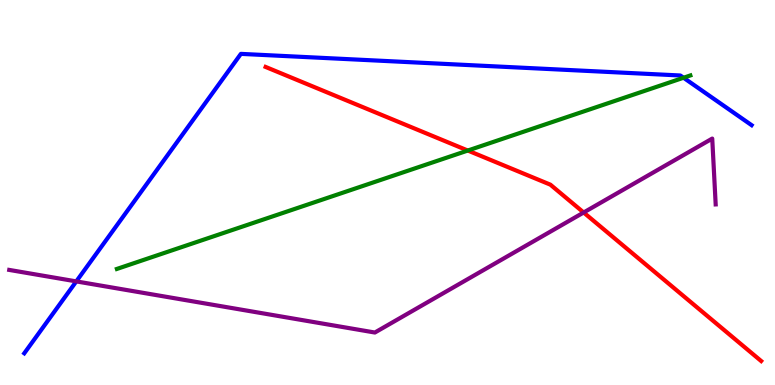[{'lines': ['blue', 'red'], 'intersections': []}, {'lines': ['green', 'red'], 'intersections': [{'x': 6.04, 'y': 6.09}]}, {'lines': ['purple', 'red'], 'intersections': [{'x': 7.53, 'y': 4.48}]}, {'lines': ['blue', 'green'], 'intersections': [{'x': 8.82, 'y': 7.98}]}, {'lines': ['blue', 'purple'], 'intersections': [{'x': 0.984, 'y': 2.69}]}, {'lines': ['green', 'purple'], 'intersections': []}]